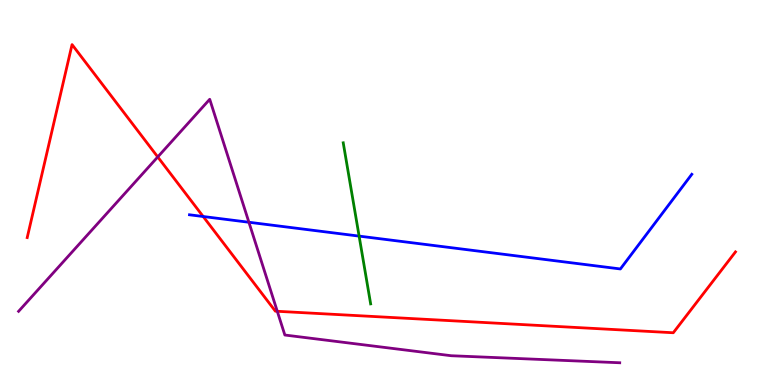[{'lines': ['blue', 'red'], 'intersections': [{'x': 2.62, 'y': 4.38}]}, {'lines': ['green', 'red'], 'intersections': []}, {'lines': ['purple', 'red'], 'intersections': [{'x': 2.04, 'y': 5.92}, {'x': 3.58, 'y': 1.91}]}, {'lines': ['blue', 'green'], 'intersections': [{'x': 4.63, 'y': 3.87}]}, {'lines': ['blue', 'purple'], 'intersections': [{'x': 3.21, 'y': 4.23}]}, {'lines': ['green', 'purple'], 'intersections': []}]